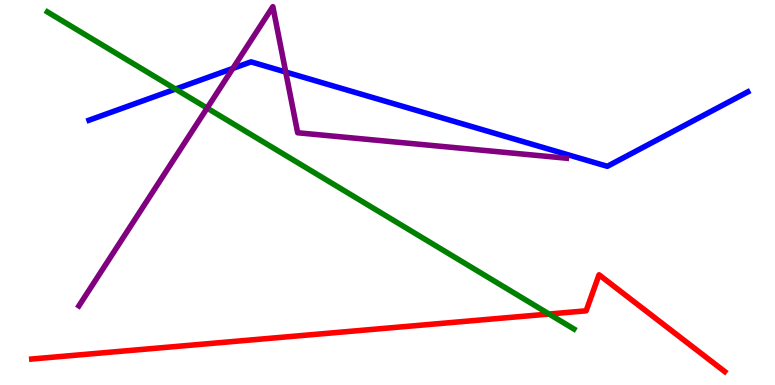[{'lines': ['blue', 'red'], 'intersections': []}, {'lines': ['green', 'red'], 'intersections': [{'x': 7.08, 'y': 1.84}]}, {'lines': ['purple', 'red'], 'intersections': []}, {'lines': ['blue', 'green'], 'intersections': [{'x': 2.26, 'y': 7.69}]}, {'lines': ['blue', 'purple'], 'intersections': [{'x': 3.0, 'y': 8.22}, {'x': 3.69, 'y': 8.13}]}, {'lines': ['green', 'purple'], 'intersections': [{'x': 2.67, 'y': 7.19}]}]